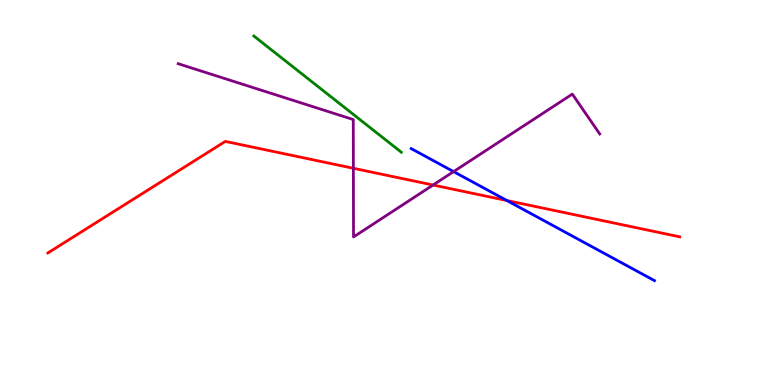[{'lines': ['blue', 'red'], 'intersections': [{'x': 6.54, 'y': 4.79}]}, {'lines': ['green', 'red'], 'intersections': []}, {'lines': ['purple', 'red'], 'intersections': [{'x': 4.56, 'y': 5.63}, {'x': 5.59, 'y': 5.19}]}, {'lines': ['blue', 'green'], 'intersections': []}, {'lines': ['blue', 'purple'], 'intersections': [{'x': 5.85, 'y': 5.54}]}, {'lines': ['green', 'purple'], 'intersections': []}]